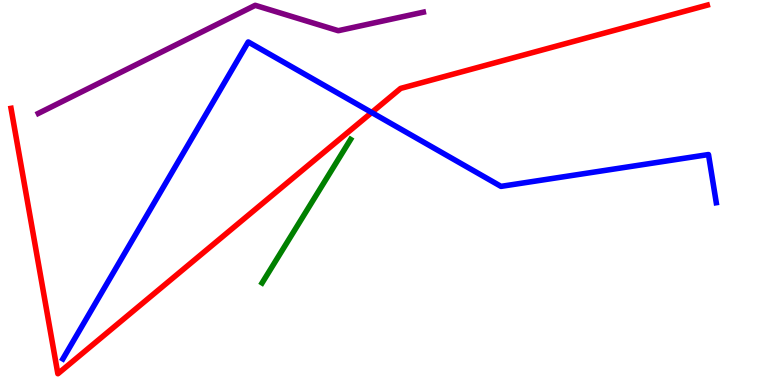[{'lines': ['blue', 'red'], 'intersections': [{'x': 4.8, 'y': 7.08}]}, {'lines': ['green', 'red'], 'intersections': []}, {'lines': ['purple', 'red'], 'intersections': []}, {'lines': ['blue', 'green'], 'intersections': []}, {'lines': ['blue', 'purple'], 'intersections': []}, {'lines': ['green', 'purple'], 'intersections': []}]